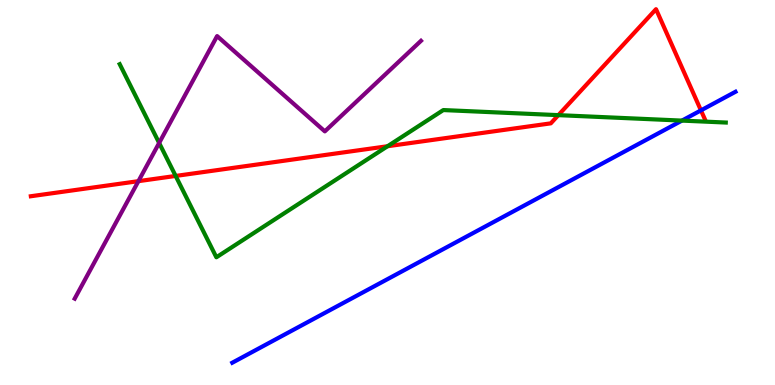[{'lines': ['blue', 'red'], 'intersections': [{'x': 9.04, 'y': 7.13}]}, {'lines': ['green', 'red'], 'intersections': [{'x': 2.27, 'y': 5.43}, {'x': 5.0, 'y': 6.2}, {'x': 7.2, 'y': 7.01}]}, {'lines': ['purple', 'red'], 'intersections': [{'x': 1.79, 'y': 5.29}]}, {'lines': ['blue', 'green'], 'intersections': [{'x': 8.8, 'y': 6.87}]}, {'lines': ['blue', 'purple'], 'intersections': []}, {'lines': ['green', 'purple'], 'intersections': [{'x': 2.05, 'y': 6.29}]}]